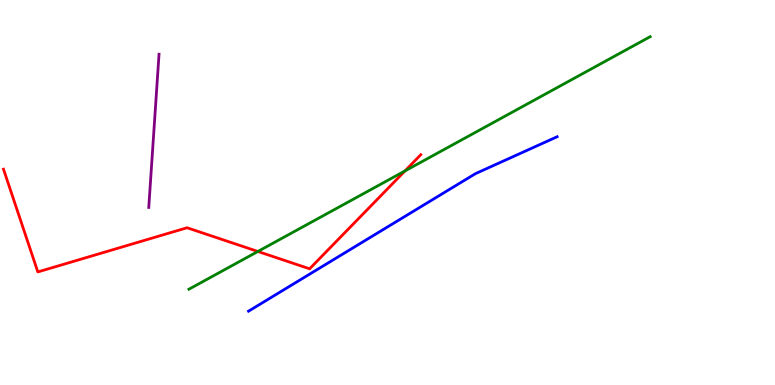[{'lines': ['blue', 'red'], 'intersections': []}, {'lines': ['green', 'red'], 'intersections': [{'x': 3.33, 'y': 3.47}, {'x': 5.23, 'y': 5.56}]}, {'lines': ['purple', 'red'], 'intersections': []}, {'lines': ['blue', 'green'], 'intersections': []}, {'lines': ['blue', 'purple'], 'intersections': []}, {'lines': ['green', 'purple'], 'intersections': []}]